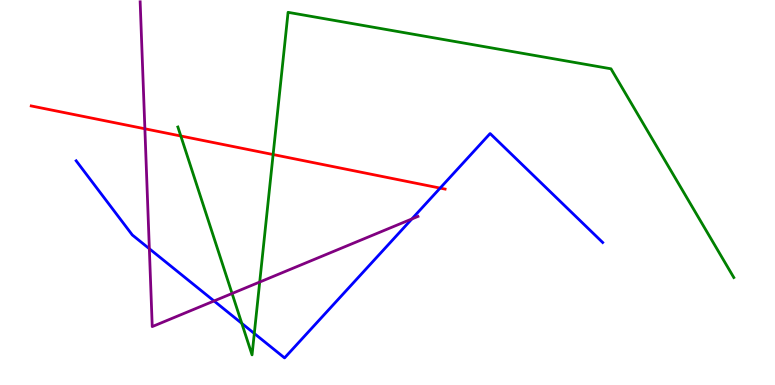[{'lines': ['blue', 'red'], 'intersections': [{'x': 5.68, 'y': 5.11}]}, {'lines': ['green', 'red'], 'intersections': [{'x': 2.33, 'y': 6.47}, {'x': 3.52, 'y': 5.99}]}, {'lines': ['purple', 'red'], 'intersections': [{'x': 1.87, 'y': 6.66}]}, {'lines': ['blue', 'green'], 'intersections': [{'x': 3.12, 'y': 1.6}, {'x': 3.28, 'y': 1.34}]}, {'lines': ['blue', 'purple'], 'intersections': [{'x': 1.93, 'y': 3.54}, {'x': 2.76, 'y': 2.18}, {'x': 5.31, 'y': 4.31}]}, {'lines': ['green', 'purple'], 'intersections': [{'x': 2.99, 'y': 2.38}, {'x': 3.35, 'y': 2.67}]}]